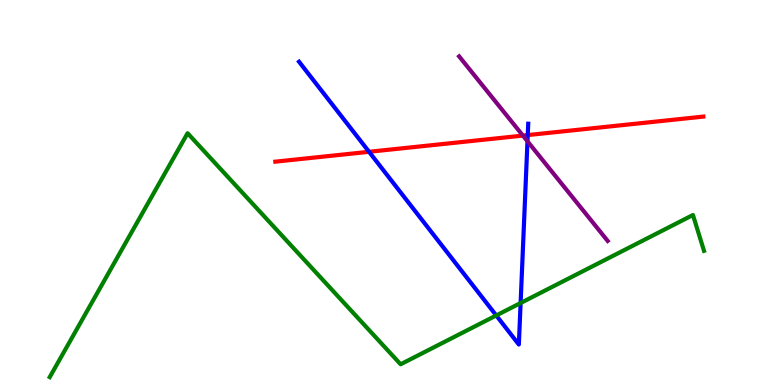[{'lines': ['blue', 'red'], 'intersections': [{'x': 4.76, 'y': 6.06}, {'x': 6.81, 'y': 6.49}]}, {'lines': ['green', 'red'], 'intersections': []}, {'lines': ['purple', 'red'], 'intersections': [{'x': 6.75, 'y': 6.48}]}, {'lines': ['blue', 'green'], 'intersections': [{'x': 6.4, 'y': 1.81}, {'x': 6.72, 'y': 2.13}]}, {'lines': ['blue', 'purple'], 'intersections': [{'x': 6.81, 'y': 6.33}]}, {'lines': ['green', 'purple'], 'intersections': []}]